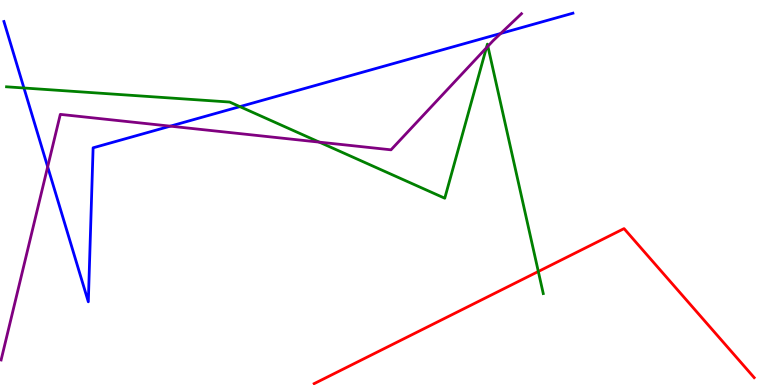[{'lines': ['blue', 'red'], 'intersections': []}, {'lines': ['green', 'red'], 'intersections': [{'x': 6.95, 'y': 2.95}]}, {'lines': ['purple', 'red'], 'intersections': []}, {'lines': ['blue', 'green'], 'intersections': [{'x': 0.309, 'y': 7.71}, {'x': 3.1, 'y': 7.23}]}, {'lines': ['blue', 'purple'], 'intersections': [{'x': 0.615, 'y': 5.67}, {'x': 2.2, 'y': 6.72}, {'x': 6.46, 'y': 9.13}]}, {'lines': ['green', 'purple'], 'intersections': [{'x': 4.12, 'y': 6.31}, {'x': 6.28, 'y': 8.76}, {'x': 6.3, 'y': 8.8}]}]